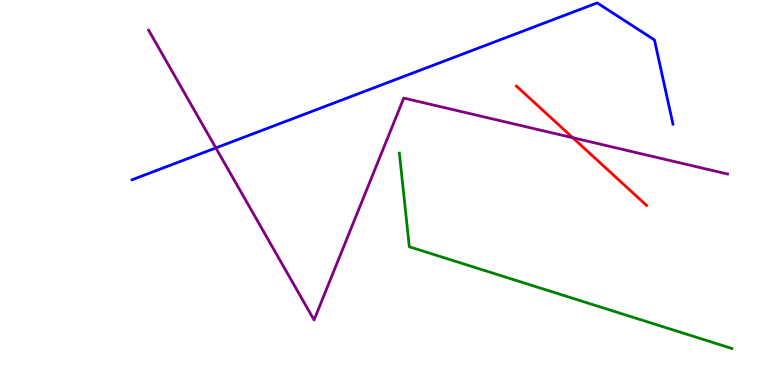[{'lines': ['blue', 'red'], 'intersections': []}, {'lines': ['green', 'red'], 'intersections': []}, {'lines': ['purple', 'red'], 'intersections': [{'x': 7.39, 'y': 6.42}]}, {'lines': ['blue', 'green'], 'intersections': []}, {'lines': ['blue', 'purple'], 'intersections': [{'x': 2.79, 'y': 6.16}]}, {'lines': ['green', 'purple'], 'intersections': []}]